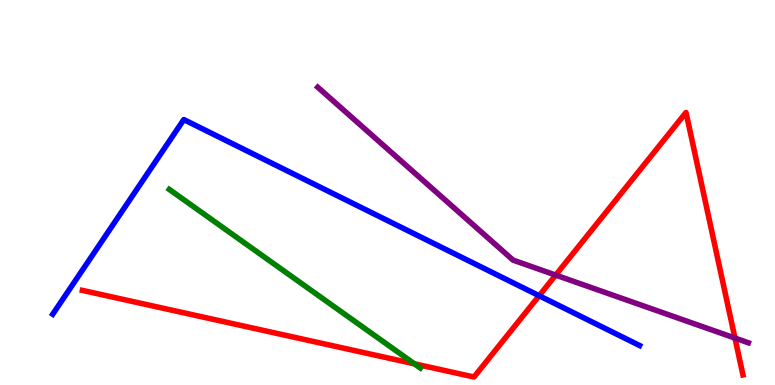[{'lines': ['blue', 'red'], 'intersections': [{'x': 6.96, 'y': 2.32}]}, {'lines': ['green', 'red'], 'intersections': [{'x': 5.35, 'y': 0.55}]}, {'lines': ['purple', 'red'], 'intersections': [{'x': 7.17, 'y': 2.85}, {'x': 9.48, 'y': 1.22}]}, {'lines': ['blue', 'green'], 'intersections': []}, {'lines': ['blue', 'purple'], 'intersections': []}, {'lines': ['green', 'purple'], 'intersections': []}]